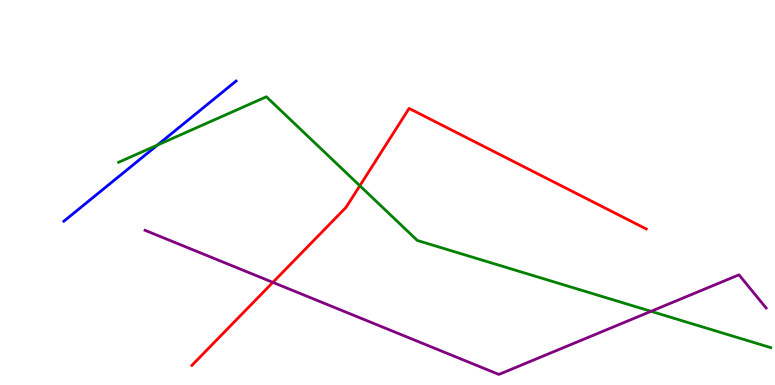[{'lines': ['blue', 'red'], 'intersections': []}, {'lines': ['green', 'red'], 'intersections': [{'x': 4.64, 'y': 5.18}]}, {'lines': ['purple', 'red'], 'intersections': [{'x': 3.52, 'y': 2.67}]}, {'lines': ['blue', 'green'], 'intersections': [{'x': 2.03, 'y': 6.23}]}, {'lines': ['blue', 'purple'], 'intersections': []}, {'lines': ['green', 'purple'], 'intersections': [{'x': 8.4, 'y': 1.91}]}]